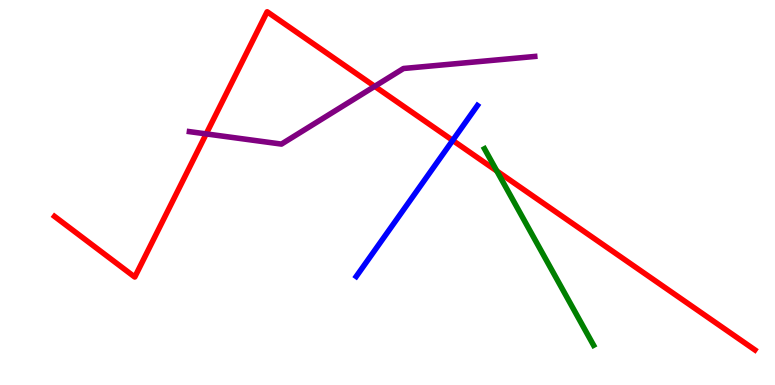[{'lines': ['blue', 'red'], 'intersections': [{'x': 5.84, 'y': 6.35}]}, {'lines': ['green', 'red'], 'intersections': [{'x': 6.41, 'y': 5.56}]}, {'lines': ['purple', 'red'], 'intersections': [{'x': 2.66, 'y': 6.52}, {'x': 4.83, 'y': 7.76}]}, {'lines': ['blue', 'green'], 'intersections': []}, {'lines': ['blue', 'purple'], 'intersections': []}, {'lines': ['green', 'purple'], 'intersections': []}]